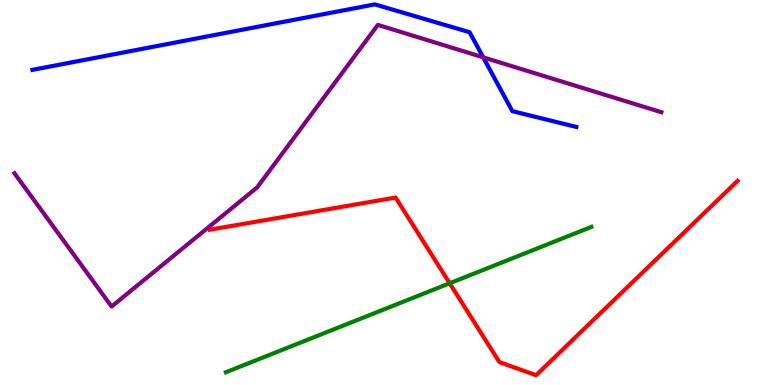[{'lines': ['blue', 'red'], 'intersections': []}, {'lines': ['green', 'red'], 'intersections': [{'x': 5.8, 'y': 2.64}]}, {'lines': ['purple', 'red'], 'intersections': []}, {'lines': ['blue', 'green'], 'intersections': []}, {'lines': ['blue', 'purple'], 'intersections': [{'x': 6.23, 'y': 8.51}]}, {'lines': ['green', 'purple'], 'intersections': []}]